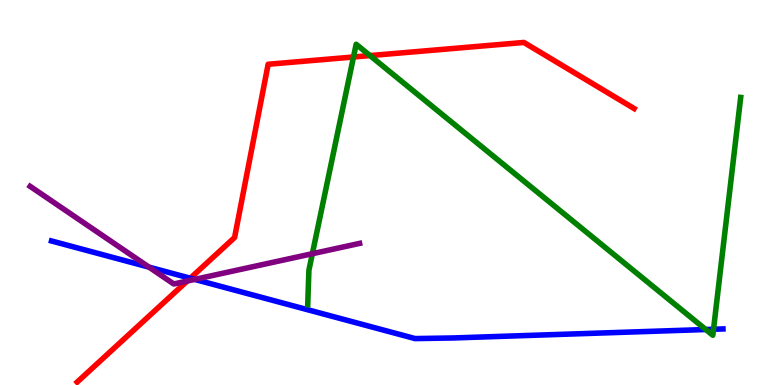[{'lines': ['blue', 'red'], 'intersections': [{'x': 2.46, 'y': 2.77}]}, {'lines': ['green', 'red'], 'intersections': [{'x': 4.56, 'y': 8.52}, {'x': 4.77, 'y': 8.56}]}, {'lines': ['purple', 'red'], 'intersections': [{'x': 2.42, 'y': 2.7}]}, {'lines': ['blue', 'green'], 'intersections': [{'x': 9.11, 'y': 1.44}, {'x': 9.21, 'y': 1.45}]}, {'lines': ['blue', 'purple'], 'intersections': [{'x': 1.92, 'y': 3.06}, {'x': 2.51, 'y': 2.74}]}, {'lines': ['green', 'purple'], 'intersections': [{'x': 4.03, 'y': 3.41}]}]